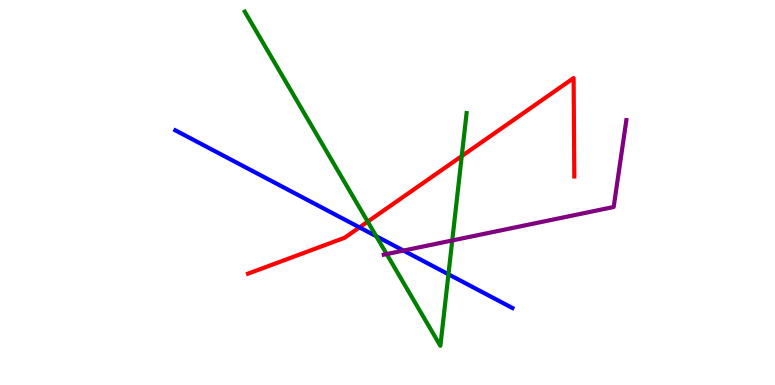[{'lines': ['blue', 'red'], 'intersections': [{'x': 4.64, 'y': 4.09}]}, {'lines': ['green', 'red'], 'intersections': [{'x': 4.74, 'y': 4.24}, {'x': 5.96, 'y': 5.95}]}, {'lines': ['purple', 'red'], 'intersections': []}, {'lines': ['blue', 'green'], 'intersections': [{'x': 4.85, 'y': 3.86}, {'x': 5.79, 'y': 2.88}]}, {'lines': ['blue', 'purple'], 'intersections': [{'x': 5.21, 'y': 3.49}]}, {'lines': ['green', 'purple'], 'intersections': [{'x': 4.99, 'y': 3.4}, {'x': 5.84, 'y': 3.75}]}]